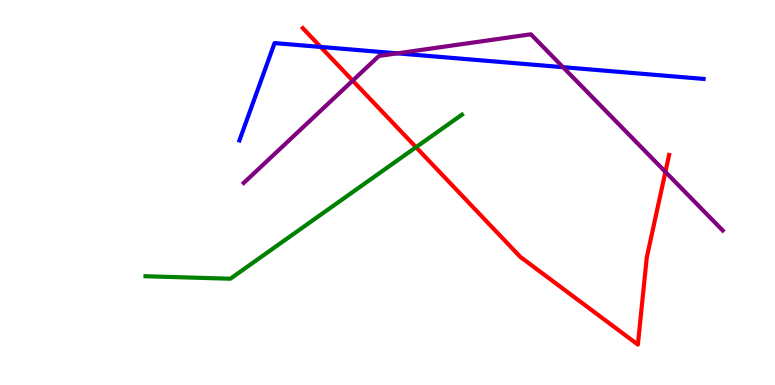[{'lines': ['blue', 'red'], 'intersections': [{'x': 4.14, 'y': 8.78}]}, {'lines': ['green', 'red'], 'intersections': [{'x': 5.37, 'y': 6.18}]}, {'lines': ['purple', 'red'], 'intersections': [{'x': 4.55, 'y': 7.91}, {'x': 8.59, 'y': 5.54}]}, {'lines': ['blue', 'green'], 'intersections': []}, {'lines': ['blue', 'purple'], 'intersections': [{'x': 5.13, 'y': 8.61}, {'x': 7.26, 'y': 8.26}]}, {'lines': ['green', 'purple'], 'intersections': []}]